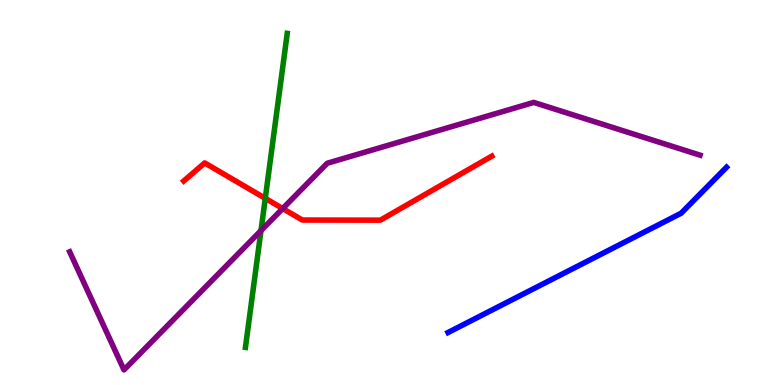[{'lines': ['blue', 'red'], 'intersections': []}, {'lines': ['green', 'red'], 'intersections': [{'x': 3.42, 'y': 4.85}]}, {'lines': ['purple', 'red'], 'intersections': [{'x': 3.65, 'y': 4.58}]}, {'lines': ['blue', 'green'], 'intersections': []}, {'lines': ['blue', 'purple'], 'intersections': []}, {'lines': ['green', 'purple'], 'intersections': [{'x': 3.37, 'y': 4.01}]}]